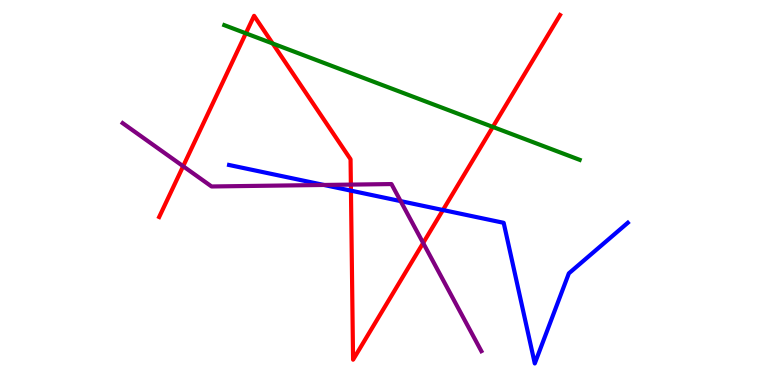[{'lines': ['blue', 'red'], 'intersections': [{'x': 4.53, 'y': 5.05}, {'x': 5.72, 'y': 4.54}]}, {'lines': ['green', 'red'], 'intersections': [{'x': 3.17, 'y': 9.13}, {'x': 3.52, 'y': 8.87}, {'x': 6.36, 'y': 6.7}]}, {'lines': ['purple', 'red'], 'intersections': [{'x': 2.36, 'y': 5.68}, {'x': 4.53, 'y': 5.21}, {'x': 5.46, 'y': 3.69}]}, {'lines': ['blue', 'green'], 'intersections': []}, {'lines': ['blue', 'purple'], 'intersections': [{'x': 4.18, 'y': 5.2}, {'x': 5.17, 'y': 4.78}]}, {'lines': ['green', 'purple'], 'intersections': []}]